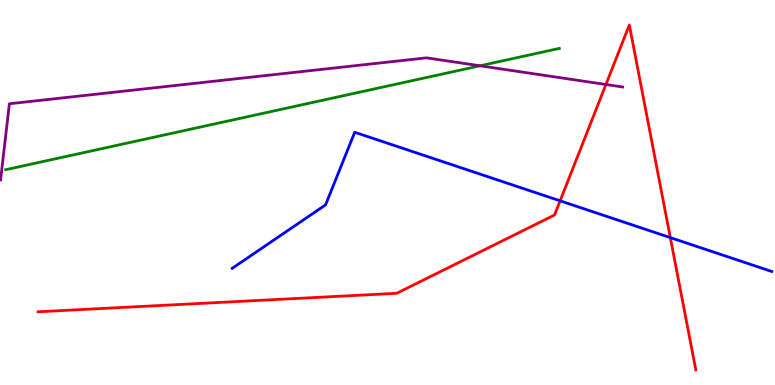[{'lines': ['blue', 'red'], 'intersections': [{'x': 7.23, 'y': 4.78}, {'x': 8.65, 'y': 3.83}]}, {'lines': ['green', 'red'], 'intersections': []}, {'lines': ['purple', 'red'], 'intersections': [{'x': 7.82, 'y': 7.8}]}, {'lines': ['blue', 'green'], 'intersections': []}, {'lines': ['blue', 'purple'], 'intersections': []}, {'lines': ['green', 'purple'], 'intersections': [{'x': 6.19, 'y': 8.29}]}]